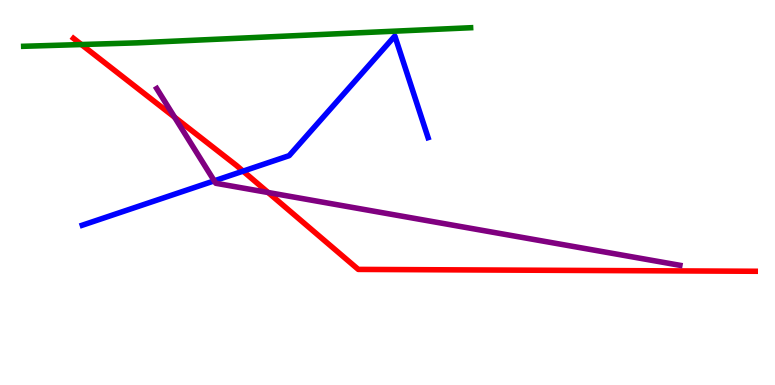[{'lines': ['blue', 'red'], 'intersections': [{'x': 3.14, 'y': 5.55}]}, {'lines': ['green', 'red'], 'intersections': [{'x': 1.05, 'y': 8.84}]}, {'lines': ['purple', 'red'], 'intersections': [{'x': 2.25, 'y': 6.95}, {'x': 3.46, 'y': 5.0}]}, {'lines': ['blue', 'green'], 'intersections': []}, {'lines': ['blue', 'purple'], 'intersections': [{'x': 2.76, 'y': 5.3}]}, {'lines': ['green', 'purple'], 'intersections': []}]